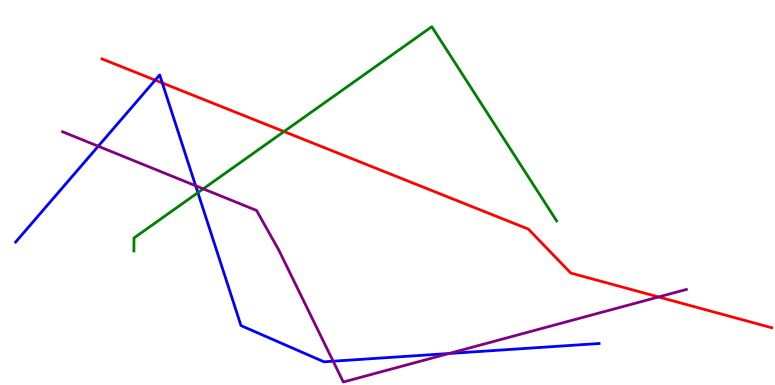[{'lines': ['blue', 'red'], 'intersections': [{'x': 2.0, 'y': 7.92}, {'x': 2.09, 'y': 7.84}]}, {'lines': ['green', 'red'], 'intersections': [{'x': 3.66, 'y': 6.58}]}, {'lines': ['purple', 'red'], 'intersections': [{'x': 8.5, 'y': 2.29}]}, {'lines': ['blue', 'green'], 'intersections': [{'x': 2.55, 'y': 5.0}]}, {'lines': ['blue', 'purple'], 'intersections': [{'x': 1.27, 'y': 6.2}, {'x': 2.52, 'y': 5.18}, {'x': 4.3, 'y': 0.618}, {'x': 5.79, 'y': 0.818}]}, {'lines': ['green', 'purple'], 'intersections': [{'x': 2.62, 'y': 5.1}]}]